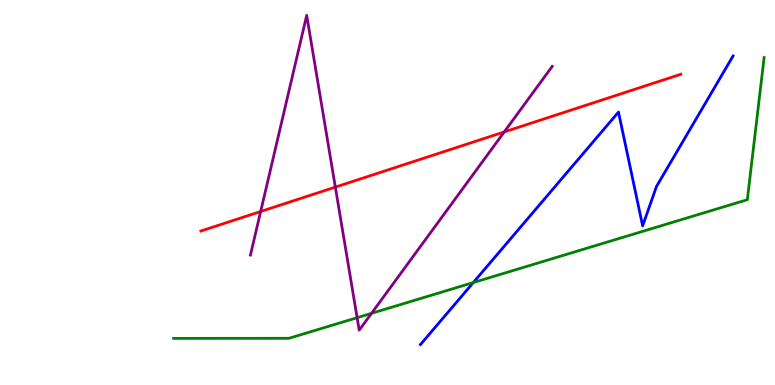[{'lines': ['blue', 'red'], 'intersections': []}, {'lines': ['green', 'red'], 'intersections': []}, {'lines': ['purple', 'red'], 'intersections': [{'x': 3.36, 'y': 4.51}, {'x': 4.33, 'y': 5.14}, {'x': 6.51, 'y': 6.57}]}, {'lines': ['blue', 'green'], 'intersections': [{'x': 6.11, 'y': 2.66}]}, {'lines': ['blue', 'purple'], 'intersections': []}, {'lines': ['green', 'purple'], 'intersections': [{'x': 4.61, 'y': 1.75}, {'x': 4.79, 'y': 1.86}]}]